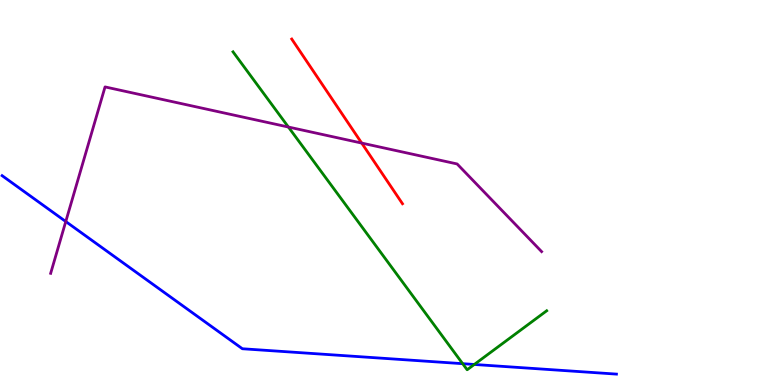[{'lines': ['blue', 'red'], 'intersections': []}, {'lines': ['green', 'red'], 'intersections': []}, {'lines': ['purple', 'red'], 'intersections': [{'x': 4.67, 'y': 6.28}]}, {'lines': ['blue', 'green'], 'intersections': [{'x': 5.97, 'y': 0.554}, {'x': 6.12, 'y': 0.533}]}, {'lines': ['blue', 'purple'], 'intersections': [{'x': 0.849, 'y': 4.25}]}, {'lines': ['green', 'purple'], 'intersections': [{'x': 3.72, 'y': 6.7}]}]